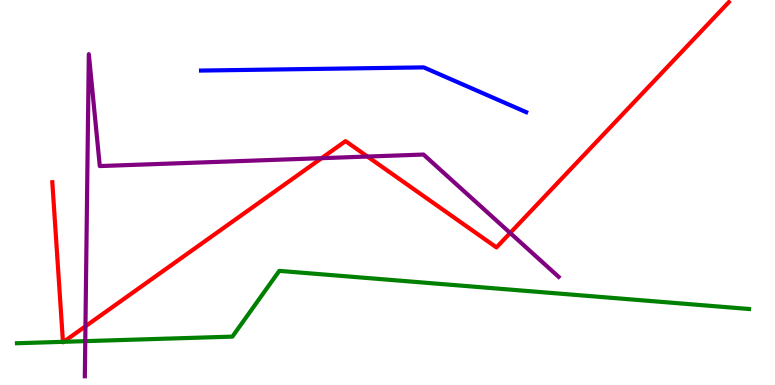[{'lines': ['blue', 'red'], 'intersections': []}, {'lines': ['green', 'red'], 'intersections': [{'x': 0.812, 'y': 1.12}, {'x': 0.821, 'y': 1.12}]}, {'lines': ['purple', 'red'], 'intersections': [{'x': 1.1, 'y': 1.52}, {'x': 4.15, 'y': 5.89}, {'x': 4.74, 'y': 5.93}, {'x': 6.58, 'y': 3.95}]}, {'lines': ['blue', 'green'], 'intersections': []}, {'lines': ['blue', 'purple'], 'intersections': []}, {'lines': ['green', 'purple'], 'intersections': [{'x': 1.1, 'y': 1.14}]}]